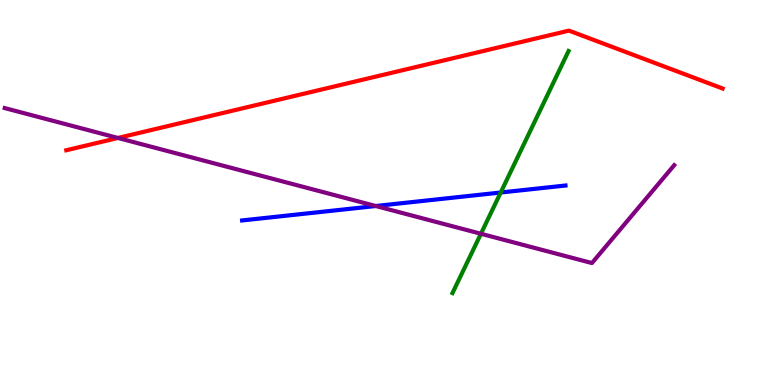[{'lines': ['blue', 'red'], 'intersections': []}, {'lines': ['green', 'red'], 'intersections': []}, {'lines': ['purple', 'red'], 'intersections': [{'x': 1.52, 'y': 6.42}]}, {'lines': ['blue', 'green'], 'intersections': [{'x': 6.46, 'y': 5.0}]}, {'lines': ['blue', 'purple'], 'intersections': [{'x': 4.85, 'y': 4.65}]}, {'lines': ['green', 'purple'], 'intersections': [{'x': 6.21, 'y': 3.93}]}]